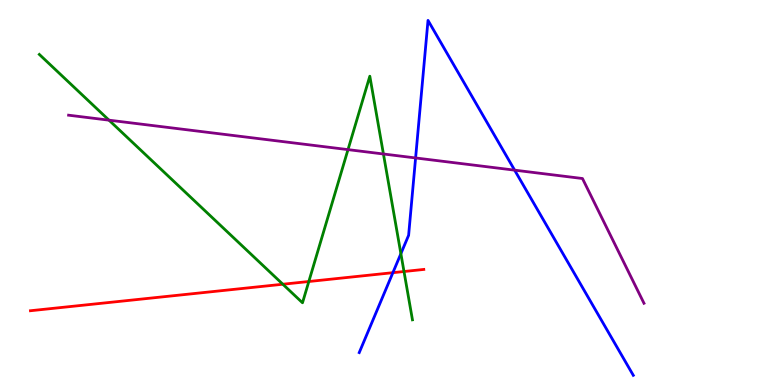[{'lines': ['blue', 'red'], 'intersections': [{'x': 5.07, 'y': 2.92}]}, {'lines': ['green', 'red'], 'intersections': [{'x': 3.65, 'y': 2.62}, {'x': 3.98, 'y': 2.69}, {'x': 5.21, 'y': 2.95}]}, {'lines': ['purple', 'red'], 'intersections': []}, {'lines': ['blue', 'green'], 'intersections': [{'x': 5.17, 'y': 3.41}]}, {'lines': ['blue', 'purple'], 'intersections': [{'x': 5.36, 'y': 5.9}, {'x': 6.64, 'y': 5.58}]}, {'lines': ['green', 'purple'], 'intersections': [{'x': 1.41, 'y': 6.88}, {'x': 4.49, 'y': 6.11}, {'x': 4.95, 'y': 6.0}]}]